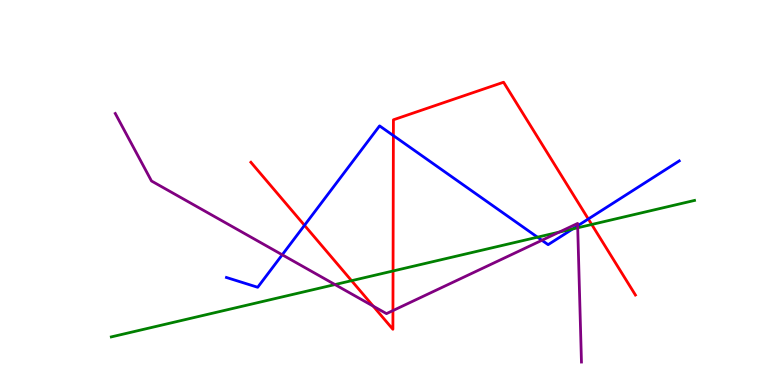[{'lines': ['blue', 'red'], 'intersections': [{'x': 3.93, 'y': 4.15}, {'x': 5.08, 'y': 6.48}, {'x': 7.59, 'y': 4.31}]}, {'lines': ['green', 'red'], 'intersections': [{'x': 4.54, 'y': 2.71}, {'x': 5.07, 'y': 2.96}, {'x': 7.64, 'y': 4.17}]}, {'lines': ['purple', 'red'], 'intersections': [{'x': 4.82, 'y': 2.05}, {'x': 5.07, 'y': 1.93}]}, {'lines': ['blue', 'green'], 'intersections': [{'x': 6.94, 'y': 3.84}, {'x': 7.39, 'y': 4.05}]}, {'lines': ['blue', 'purple'], 'intersections': [{'x': 3.64, 'y': 3.38}, {'x': 6.99, 'y': 3.76}, {'x': 7.45, 'y': 4.14}]}, {'lines': ['green', 'purple'], 'intersections': [{'x': 4.32, 'y': 2.61}, {'x': 7.22, 'y': 3.97}, {'x': 7.45, 'y': 4.08}]}]